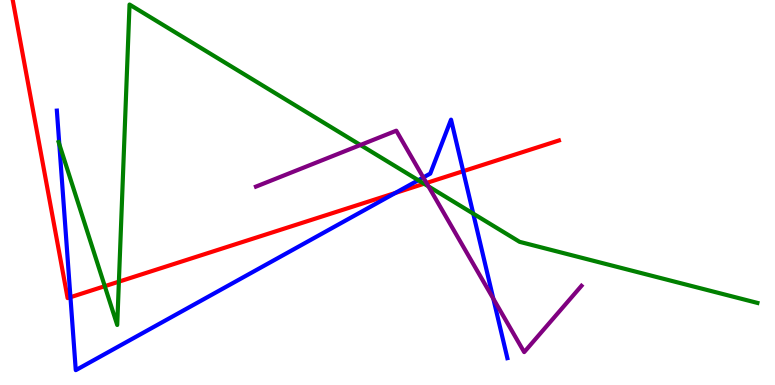[{'lines': ['blue', 'red'], 'intersections': [{'x': 0.909, 'y': 2.28}, {'x': 5.1, 'y': 4.99}, {'x': 5.98, 'y': 5.55}]}, {'lines': ['green', 'red'], 'intersections': [{'x': 1.35, 'y': 2.57}, {'x': 1.53, 'y': 2.68}, {'x': 5.47, 'y': 5.23}]}, {'lines': ['purple', 'red'], 'intersections': [{'x': 5.5, 'y': 5.25}]}, {'lines': ['blue', 'green'], 'intersections': [{'x': 0.765, 'y': 6.25}, {'x': 5.4, 'y': 5.32}, {'x': 6.11, 'y': 4.45}]}, {'lines': ['blue', 'purple'], 'intersections': [{'x': 5.46, 'y': 5.39}, {'x': 6.37, 'y': 2.24}]}, {'lines': ['green', 'purple'], 'intersections': [{'x': 4.65, 'y': 6.23}, {'x': 5.53, 'y': 5.16}]}]